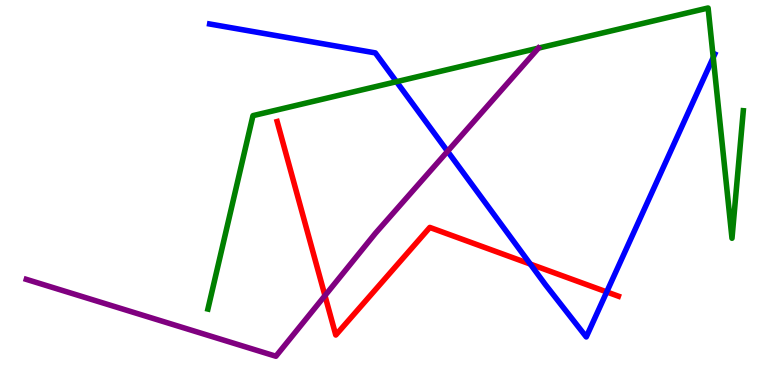[{'lines': ['blue', 'red'], 'intersections': [{'x': 6.84, 'y': 3.14}, {'x': 7.83, 'y': 2.42}]}, {'lines': ['green', 'red'], 'intersections': []}, {'lines': ['purple', 'red'], 'intersections': [{'x': 4.19, 'y': 2.32}]}, {'lines': ['blue', 'green'], 'intersections': [{'x': 5.12, 'y': 7.88}, {'x': 9.2, 'y': 8.51}]}, {'lines': ['blue', 'purple'], 'intersections': [{'x': 5.78, 'y': 6.07}]}, {'lines': ['green', 'purple'], 'intersections': [{'x': 6.95, 'y': 8.75}]}]